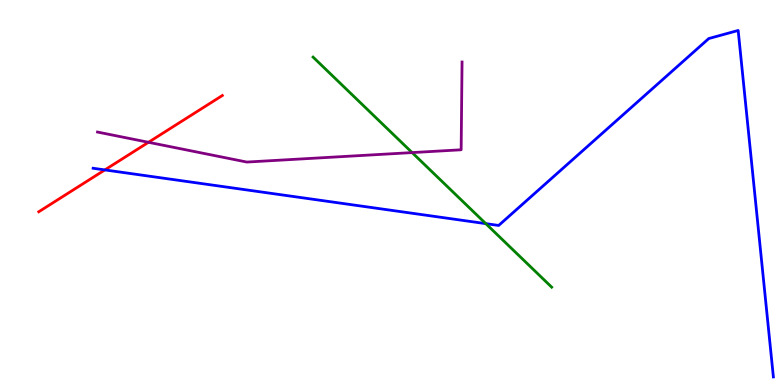[{'lines': ['blue', 'red'], 'intersections': [{'x': 1.35, 'y': 5.59}]}, {'lines': ['green', 'red'], 'intersections': []}, {'lines': ['purple', 'red'], 'intersections': [{'x': 1.92, 'y': 6.3}]}, {'lines': ['blue', 'green'], 'intersections': [{'x': 6.27, 'y': 4.19}]}, {'lines': ['blue', 'purple'], 'intersections': []}, {'lines': ['green', 'purple'], 'intersections': [{'x': 5.32, 'y': 6.04}]}]